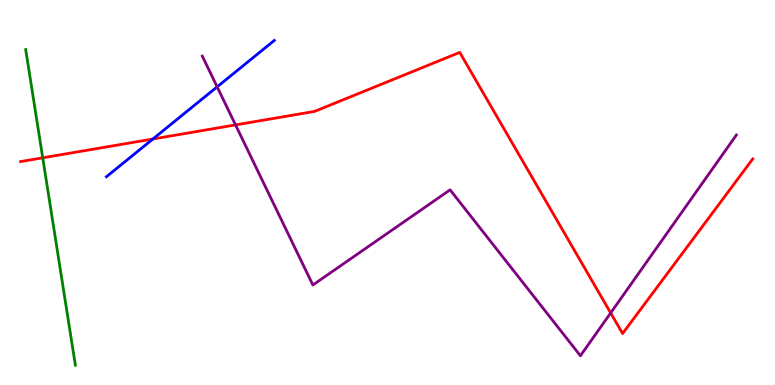[{'lines': ['blue', 'red'], 'intersections': [{'x': 1.97, 'y': 6.39}]}, {'lines': ['green', 'red'], 'intersections': [{'x': 0.551, 'y': 5.9}]}, {'lines': ['purple', 'red'], 'intersections': [{'x': 3.04, 'y': 6.76}, {'x': 7.88, 'y': 1.87}]}, {'lines': ['blue', 'green'], 'intersections': []}, {'lines': ['blue', 'purple'], 'intersections': [{'x': 2.8, 'y': 7.74}]}, {'lines': ['green', 'purple'], 'intersections': []}]